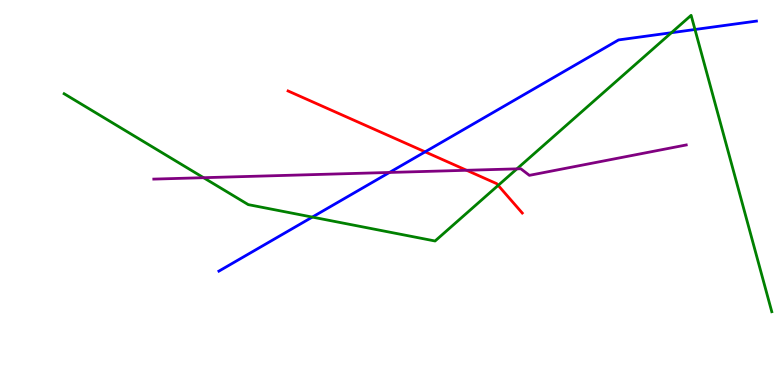[{'lines': ['blue', 'red'], 'intersections': [{'x': 5.49, 'y': 6.06}]}, {'lines': ['green', 'red'], 'intersections': [{'x': 6.43, 'y': 5.18}]}, {'lines': ['purple', 'red'], 'intersections': [{'x': 6.02, 'y': 5.58}]}, {'lines': ['blue', 'green'], 'intersections': [{'x': 4.03, 'y': 4.36}, {'x': 8.66, 'y': 9.15}, {'x': 8.97, 'y': 9.23}]}, {'lines': ['blue', 'purple'], 'intersections': [{'x': 5.03, 'y': 5.52}]}, {'lines': ['green', 'purple'], 'intersections': [{'x': 2.63, 'y': 5.38}, {'x': 6.67, 'y': 5.61}]}]